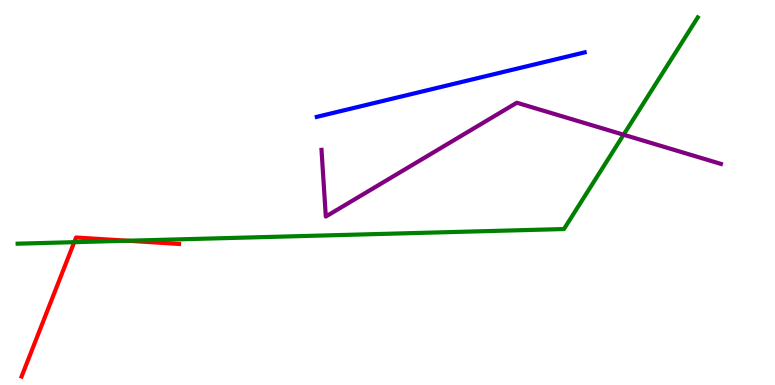[{'lines': ['blue', 'red'], 'intersections': []}, {'lines': ['green', 'red'], 'intersections': [{'x': 0.958, 'y': 3.71}, {'x': 1.65, 'y': 3.75}]}, {'lines': ['purple', 'red'], 'intersections': []}, {'lines': ['blue', 'green'], 'intersections': []}, {'lines': ['blue', 'purple'], 'intersections': []}, {'lines': ['green', 'purple'], 'intersections': [{'x': 8.05, 'y': 6.5}]}]